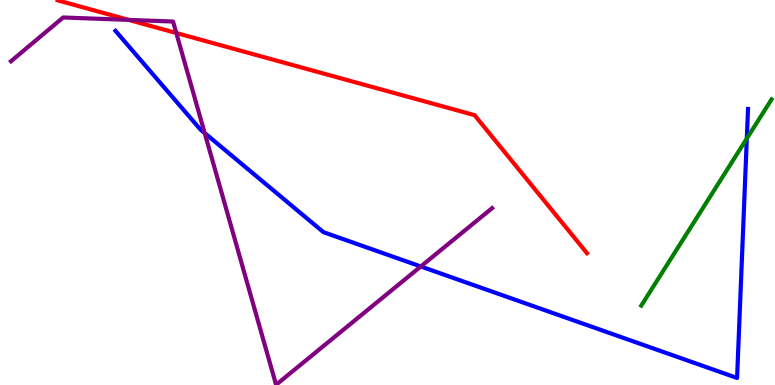[{'lines': ['blue', 'red'], 'intersections': []}, {'lines': ['green', 'red'], 'intersections': []}, {'lines': ['purple', 'red'], 'intersections': [{'x': 1.66, 'y': 9.48}, {'x': 2.27, 'y': 9.14}]}, {'lines': ['blue', 'green'], 'intersections': [{'x': 9.64, 'y': 6.4}]}, {'lines': ['blue', 'purple'], 'intersections': [{'x': 2.64, 'y': 6.54}, {'x': 5.43, 'y': 3.08}]}, {'lines': ['green', 'purple'], 'intersections': []}]